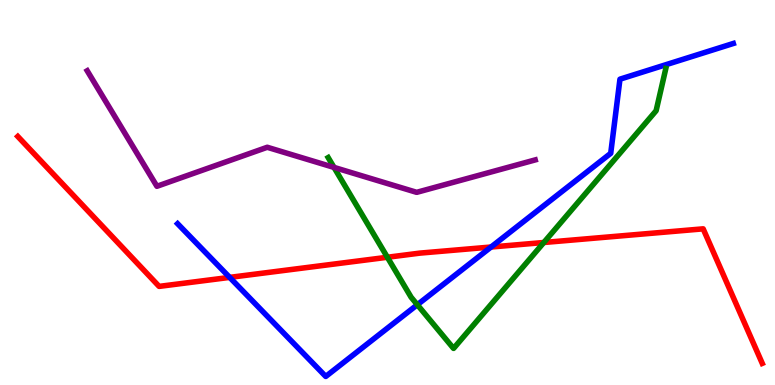[{'lines': ['blue', 'red'], 'intersections': [{'x': 2.96, 'y': 2.8}, {'x': 6.34, 'y': 3.58}]}, {'lines': ['green', 'red'], 'intersections': [{'x': 5.0, 'y': 3.32}, {'x': 7.02, 'y': 3.7}]}, {'lines': ['purple', 'red'], 'intersections': []}, {'lines': ['blue', 'green'], 'intersections': [{'x': 5.39, 'y': 2.08}]}, {'lines': ['blue', 'purple'], 'intersections': []}, {'lines': ['green', 'purple'], 'intersections': [{'x': 4.31, 'y': 5.65}]}]